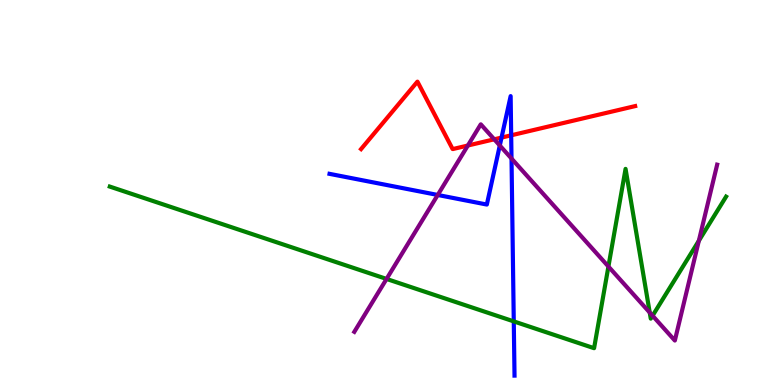[{'lines': ['blue', 'red'], 'intersections': [{'x': 6.47, 'y': 6.43}, {'x': 6.6, 'y': 6.49}]}, {'lines': ['green', 'red'], 'intersections': []}, {'lines': ['purple', 'red'], 'intersections': [{'x': 6.04, 'y': 6.22}, {'x': 6.38, 'y': 6.38}]}, {'lines': ['blue', 'green'], 'intersections': [{'x': 6.63, 'y': 1.65}]}, {'lines': ['blue', 'purple'], 'intersections': [{'x': 5.65, 'y': 4.94}, {'x': 6.45, 'y': 6.22}, {'x': 6.6, 'y': 5.88}]}, {'lines': ['green', 'purple'], 'intersections': [{'x': 4.99, 'y': 2.75}, {'x': 7.85, 'y': 3.08}, {'x': 8.38, 'y': 1.88}, {'x': 8.42, 'y': 1.8}, {'x': 9.02, 'y': 3.75}]}]